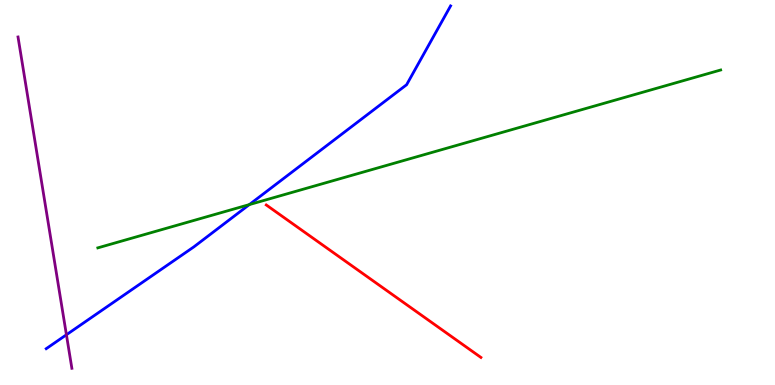[{'lines': ['blue', 'red'], 'intersections': []}, {'lines': ['green', 'red'], 'intersections': []}, {'lines': ['purple', 'red'], 'intersections': []}, {'lines': ['blue', 'green'], 'intersections': [{'x': 3.22, 'y': 4.69}]}, {'lines': ['blue', 'purple'], 'intersections': [{'x': 0.857, 'y': 1.31}]}, {'lines': ['green', 'purple'], 'intersections': []}]